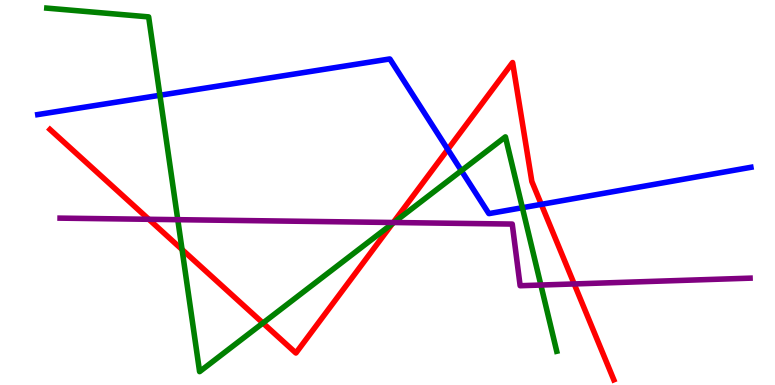[{'lines': ['blue', 'red'], 'intersections': [{'x': 5.78, 'y': 6.12}, {'x': 6.98, 'y': 4.69}]}, {'lines': ['green', 'red'], 'intersections': [{'x': 2.35, 'y': 3.52}, {'x': 3.39, 'y': 1.61}, {'x': 5.06, 'y': 4.19}]}, {'lines': ['purple', 'red'], 'intersections': [{'x': 1.92, 'y': 4.3}, {'x': 5.07, 'y': 4.22}, {'x': 7.41, 'y': 2.62}]}, {'lines': ['blue', 'green'], 'intersections': [{'x': 2.06, 'y': 7.53}, {'x': 5.95, 'y': 5.57}, {'x': 6.74, 'y': 4.61}]}, {'lines': ['blue', 'purple'], 'intersections': []}, {'lines': ['green', 'purple'], 'intersections': [{'x': 2.29, 'y': 4.29}, {'x': 5.08, 'y': 4.22}, {'x': 6.98, 'y': 2.6}]}]